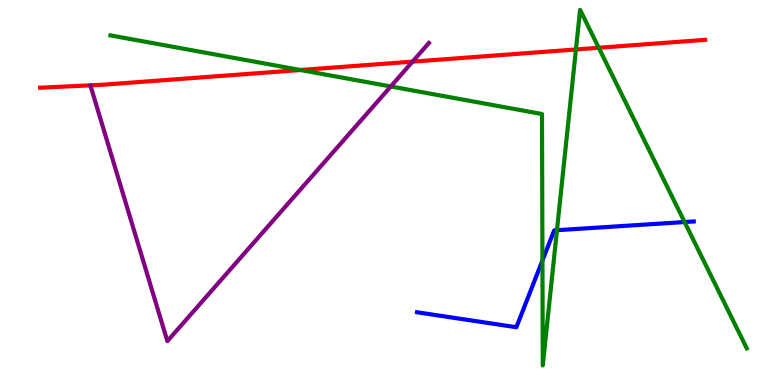[{'lines': ['blue', 'red'], 'intersections': []}, {'lines': ['green', 'red'], 'intersections': [{'x': 3.88, 'y': 8.18}, {'x': 7.43, 'y': 8.71}, {'x': 7.73, 'y': 8.76}]}, {'lines': ['purple', 'red'], 'intersections': [{'x': 5.32, 'y': 8.4}]}, {'lines': ['blue', 'green'], 'intersections': [{'x': 7.0, 'y': 3.23}, {'x': 7.19, 'y': 4.02}, {'x': 8.83, 'y': 4.23}]}, {'lines': ['blue', 'purple'], 'intersections': []}, {'lines': ['green', 'purple'], 'intersections': [{'x': 5.04, 'y': 7.75}]}]